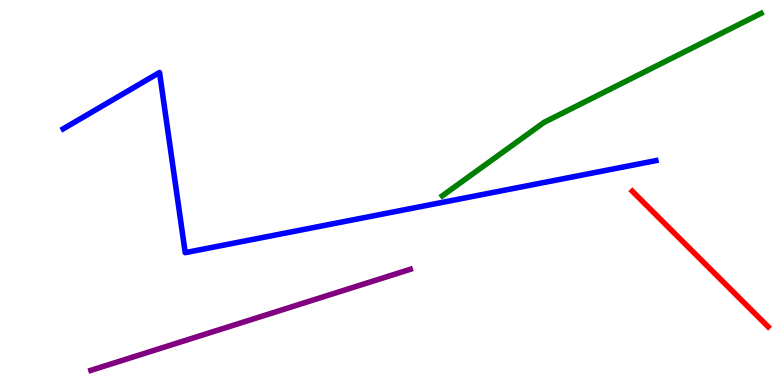[{'lines': ['blue', 'red'], 'intersections': []}, {'lines': ['green', 'red'], 'intersections': []}, {'lines': ['purple', 'red'], 'intersections': []}, {'lines': ['blue', 'green'], 'intersections': []}, {'lines': ['blue', 'purple'], 'intersections': []}, {'lines': ['green', 'purple'], 'intersections': []}]